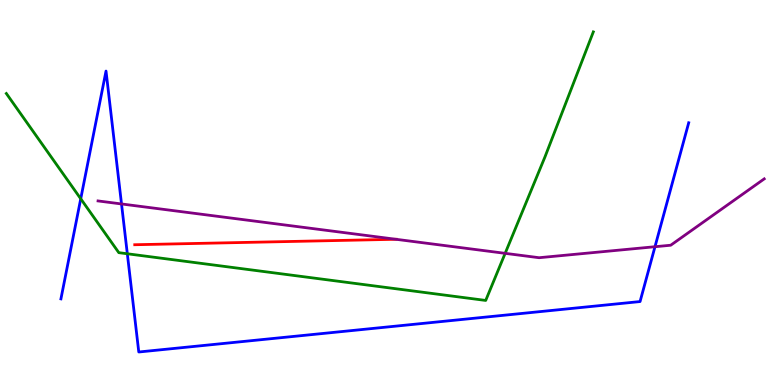[{'lines': ['blue', 'red'], 'intersections': []}, {'lines': ['green', 'red'], 'intersections': []}, {'lines': ['purple', 'red'], 'intersections': [{'x': 5.11, 'y': 3.78}]}, {'lines': ['blue', 'green'], 'intersections': [{'x': 1.04, 'y': 4.84}, {'x': 1.64, 'y': 3.41}]}, {'lines': ['blue', 'purple'], 'intersections': [{'x': 1.57, 'y': 4.7}, {'x': 8.45, 'y': 3.59}]}, {'lines': ['green', 'purple'], 'intersections': [{'x': 6.52, 'y': 3.42}]}]